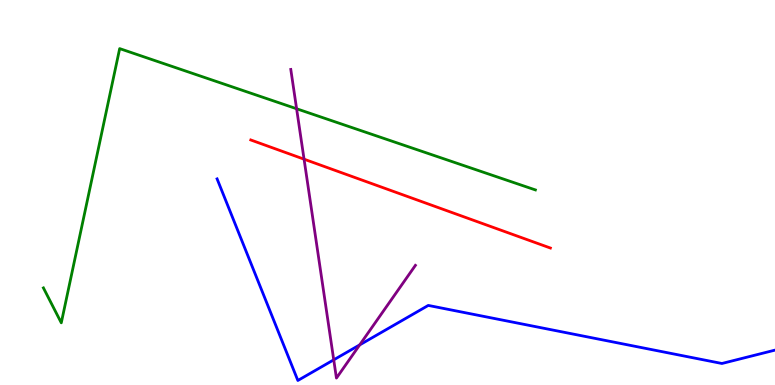[{'lines': ['blue', 'red'], 'intersections': []}, {'lines': ['green', 'red'], 'intersections': []}, {'lines': ['purple', 'red'], 'intersections': [{'x': 3.92, 'y': 5.87}]}, {'lines': ['blue', 'green'], 'intersections': []}, {'lines': ['blue', 'purple'], 'intersections': [{'x': 4.31, 'y': 0.654}, {'x': 4.64, 'y': 1.04}]}, {'lines': ['green', 'purple'], 'intersections': [{'x': 3.83, 'y': 7.18}]}]